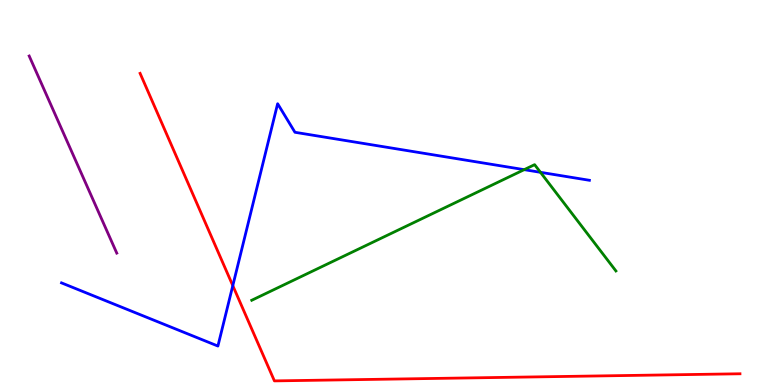[{'lines': ['blue', 'red'], 'intersections': [{'x': 3.0, 'y': 2.58}]}, {'lines': ['green', 'red'], 'intersections': []}, {'lines': ['purple', 'red'], 'intersections': []}, {'lines': ['blue', 'green'], 'intersections': [{'x': 6.76, 'y': 5.59}, {'x': 6.97, 'y': 5.52}]}, {'lines': ['blue', 'purple'], 'intersections': []}, {'lines': ['green', 'purple'], 'intersections': []}]